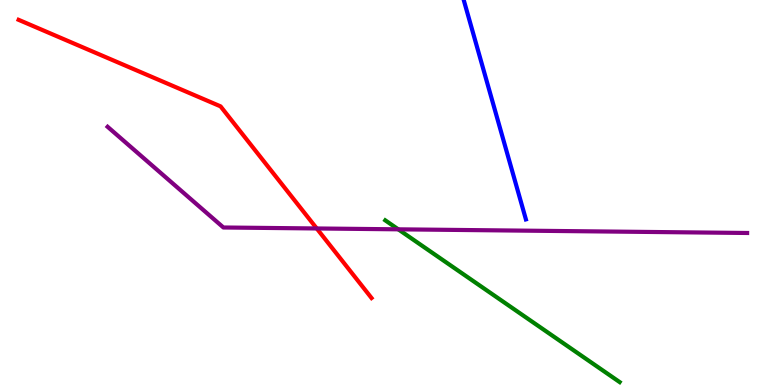[{'lines': ['blue', 'red'], 'intersections': []}, {'lines': ['green', 'red'], 'intersections': []}, {'lines': ['purple', 'red'], 'intersections': [{'x': 4.09, 'y': 4.07}]}, {'lines': ['blue', 'green'], 'intersections': []}, {'lines': ['blue', 'purple'], 'intersections': []}, {'lines': ['green', 'purple'], 'intersections': [{'x': 5.14, 'y': 4.04}]}]